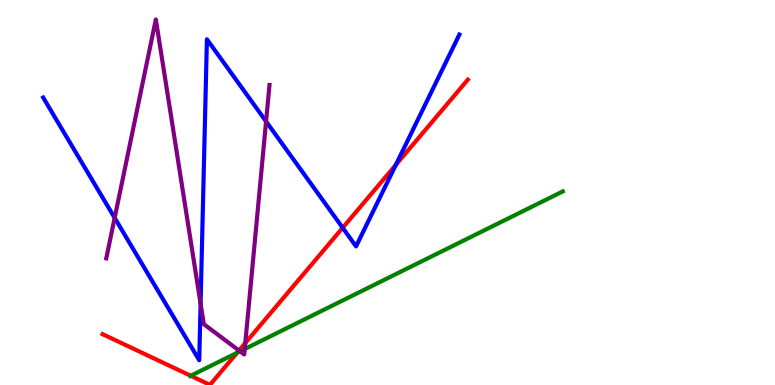[{'lines': ['blue', 'red'], 'intersections': [{'x': 4.42, 'y': 4.08}, {'x': 5.11, 'y': 5.72}]}, {'lines': ['green', 'red'], 'intersections': [{'x': 2.46, 'y': 0.24}, {'x': 3.06, 'y': 0.836}]}, {'lines': ['purple', 'red'], 'intersections': [{'x': 3.08, 'y': 0.896}, {'x': 3.16, 'y': 1.09}]}, {'lines': ['blue', 'green'], 'intersections': []}, {'lines': ['blue', 'purple'], 'intersections': [{'x': 1.48, 'y': 4.34}, {'x': 2.59, 'y': 2.11}, {'x': 3.43, 'y': 6.85}]}, {'lines': ['green', 'purple'], 'intersections': [{'x': 3.1, 'y': 0.875}, {'x': 3.16, 'y': 0.935}]}]